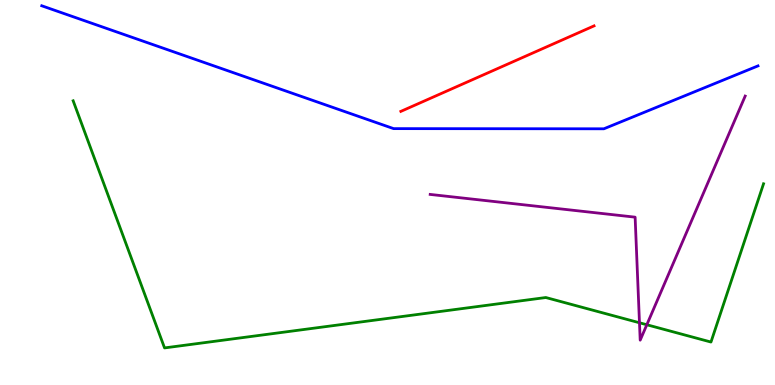[{'lines': ['blue', 'red'], 'intersections': []}, {'lines': ['green', 'red'], 'intersections': []}, {'lines': ['purple', 'red'], 'intersections': []}, {'lines': ['blue', 'green'], 'intersections': []}, {'lines': ['blue', 'purple'], 'intersections': []}, {'lines': ['green', 'purple'], 'intersections': [{'x': 8.25, 'y': 1.62}, {'x': 8.35, 'y': 1.56}]}]